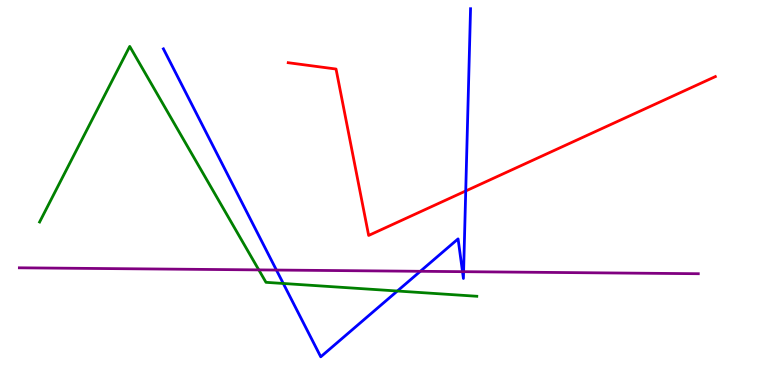[{'lines': ['blue', 'red'], 'intersections': [{'x': 6.01, 'y': 5.04}]}, {'lines': ['green', 'red'], 'intersections': []}, {'lines': ['purple', 'red'], 'intersections': []}, {'lines': ['blue', 'green'], 'intersections': [{'x': 3.66, 'y': 2.64}, {'x': 5.13, 'y': 2.44}]}, {'lines': ['blue', 'purple'], 'intersections': [{'x': 3.57, 'y': 2.99}, {'x': 5.42, 'y': 2.95}, {'x': 5.97, 'y': 2.94}, {'x': 5.98, 'y': 2.94}]}, {'lines': ['green', 'purple'], 'intersections': [{'x': 3.34, 'y': 2.99}]}]